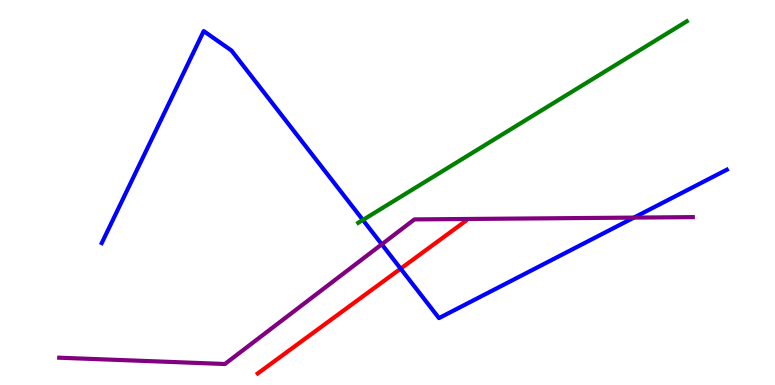[{'lines': ['blue', 'red'], 'intersections': [{'x': 5.17, 'y': 3.02}]}, {'lines': ['green', 'red'], 'intersections': []}, {'lines': ['purple', 'red'], 'intersections': []}, {'lines': ['blue', 'green'], 'intersections': [{'x': 4.68, 'y': 4.29}]}, {'lines': ['blue', 'purple'], 'intersections': [{'x': 4.93, 'y': 3.65}, {'x': 8.18, 'y': 4.35}]}, {'lines': ['green', 'purple'], 'intersections': []}]